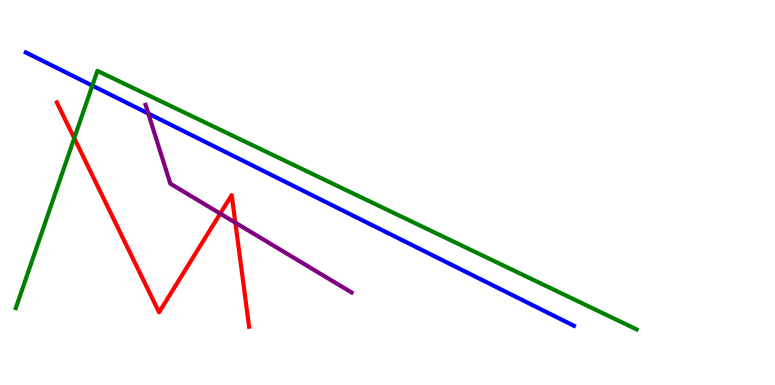[{'lines': ['blue', 'red'], 'intersections': []}, {'lines': ['green', 'red'], 'intersections': [{'x': 0.958, 'y': 6.41}]}, {'lines': ['purple', 'red'], 'intersections': [{'x': 2.84, 'y': 4.45}, {'x': 3.04, 'y': 4.22}]}, {'lines': ['blue', 'green'], 'intersections': [{'x': 1.19, 'y': 7.78}]}, {'lines': ['blue', 'purple'], 'intersections': [{'x': 1.91, 'y': 7.05}]}, {'lines': ['green', 'purple'], 'intersections': []}]